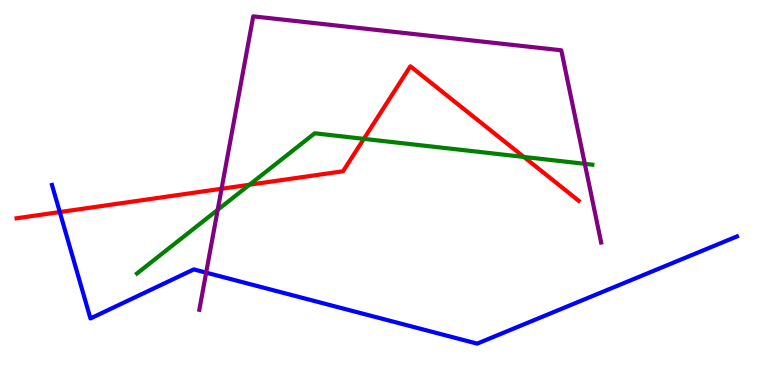[{'lines': ['blue', 'red'], 'intersections': [{'x': 0.771, 'y': 4.49}]}, {'lines': ['green', 'red'], 'intersections': [{'x': 3.22, 'y': 5.2}, {'x': 4.69, 'y': 6.39}, {'x': 6.76, 'y': 5.92}]}, {'lines': ['purple', 'red'], 'intersections': [{'x': 2.86, 'y': 5.1}]}, {'lines': ['blue', 'green'], 'intersections': []}, {'lines': ['blue', 'purple'], 'intersections': [{'x': 2.66, 'y': 2.92}]}, {'lines': ['green', 'purple'], 'intersections': [{'x': 2.81, 'y': 4.55}, {'x': 7.55, 'y': 5.74}]}]